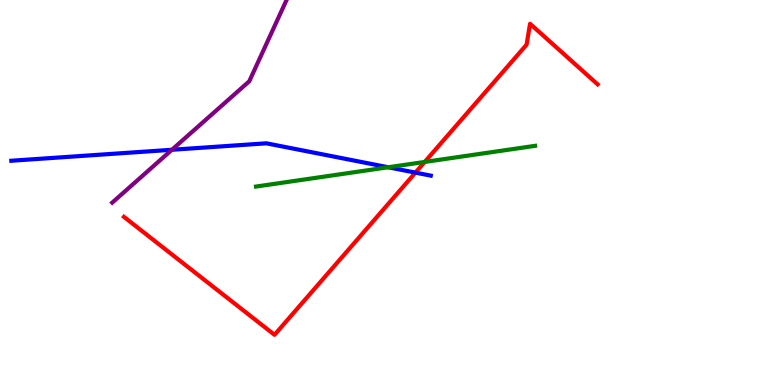[{'lines': ['blue', 'red'], 'intersections': [{'x': 5.36, 'y': 5.52}]}, {'lines': ['green', 'red'], 'intersections': [{'x': 5.48, 'y': 5.79}]}, {'lines': ['purple', 'red'], 'intersections': []}, {'lines': ['blue', 'green'], 'intersections': [{'x': 5.01, 'y': 5.66}]}, {'lines': ['blue', 'purple'], 'intersections': [{'x': 2.22, 'y': 6.11}]}, {'lines': ['green', 'purple'], 'intersections': []}]